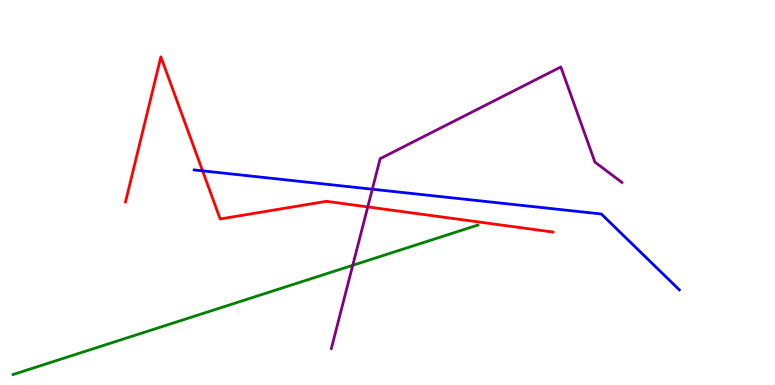[{'lines': ['blue', 'red'], 'intersections': [{'x': 2.61, 'y': 5.56}]}, {'lines': ['green', 'red'], 'intersections': []}, {'lines': ['purple', 'red'], 'intersections': [{'x': 4.75, 'y': 4.63}]}, {'lines': ['blue', 'green'], 'intersections': []}, {'lines': ['blue', 'purple'], 'intersections': [{'x': 4.8, 'y': 5.09}]}, {'lines': ['green', 'purple'], 'intersections': [{'x': 4.55, 'y': 3.11}]}]